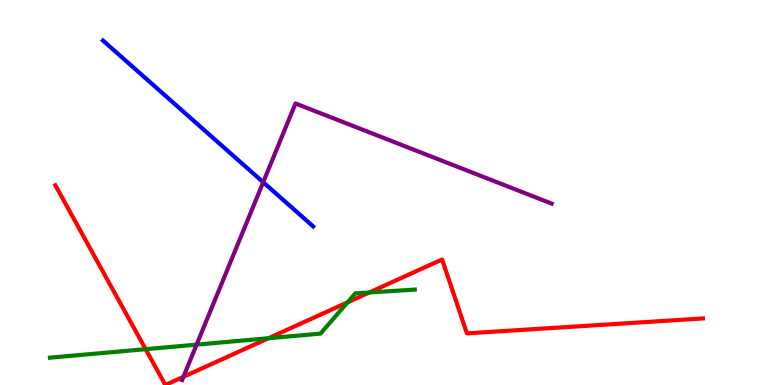[{'lines': ['blue', 'red'], 'intersections': []}, {'lines': ['green', 'red'], 'intersections': [{'x': 1.88, 'y': 0.931}, {'x': 3.46, 'y': 1.21}, {'x': 4.48, 'y': 2.15}, {'x': 4.77, 'y': 2.4}]}, {'lines': ['purple', 'red'], 'intersections': [{'x': 2.37, 'y': 0.213}]}, {'lines': ['blue', 'green'], 'intersections': []}, {'lines': ['blue', 'purple'], 'intersections': [{'x': 3.4, 'y': 5.27}]}, {'lines': ['green', 'purple'], 'intersections': [{'x': 2.54, 'y': 1.05}]}]